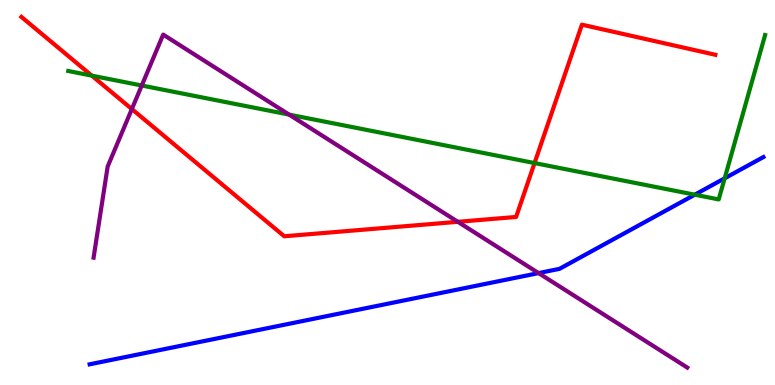[{'lines': ['blue', 'red'], 'intersections': []}, {'lines': ['green', 'red'], 'intersections': [{'x': 1.18, 'y': 8.04}, {'x': 6.9, 'y': 5.76}]}, {'lines': ['purple', 'red'], 'intersections': [{'x': 1.7, 'y': 7.17}, {'x': 5.91, 'y': 4.24}]}, {'lines': ['blue', 'green'], 'intersections': [{'x': 8.96, 'y': 4.94}, {'x': 9.35, 'y': 5.37}]}, {'lines': ['blue', 'purple'], 'intersections': [{'x': 6.95, 'y': 2.91}]}, {'lines': ['green', 'purple'], 'intersections': [{'x': 1.83, 'y': 7.78}, {'x': 3.73, 'y': 7.02}]}]